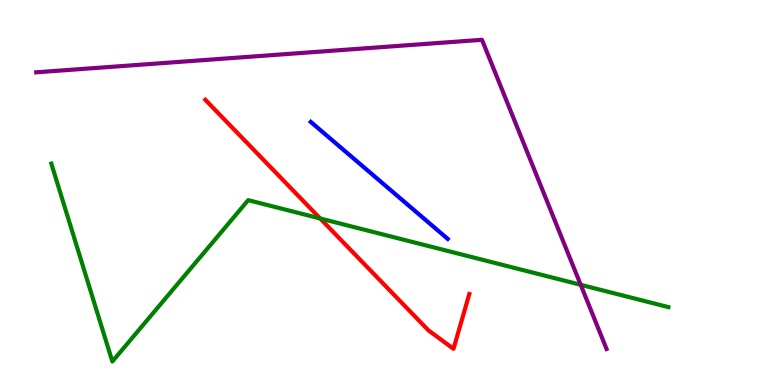[{'lines': ['blue', 'red'], 'intersections': []}, {'lines': ['green', 'red'], 'intersections': [{'x': 4.13, 'y': 4.33}]}, {'lines': ['purple', 'red'], 'intersections': []}, {'lines': ['blue', 'green'], 'intersections': []}, {'lines': ['blue', 'purple'], 'intersections': []}, {'lines': ['green', 'purple'], 'intersections': [{'x': 7.49, 'y': 2.6}]}]